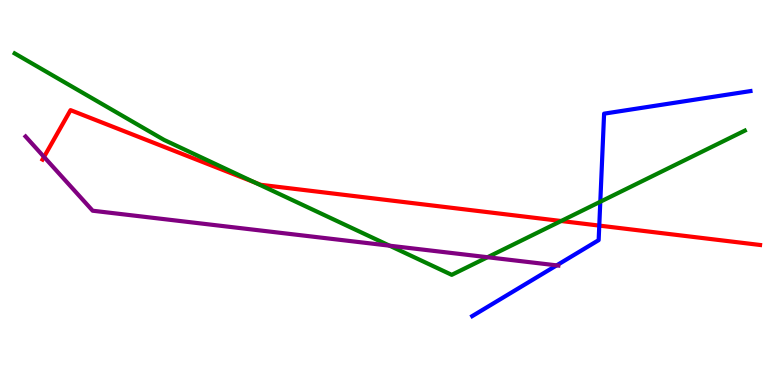[{'lines': ['blue', 'red'], 'intersections': [{'x': 7.73, 'y': 4.14}]}, {'lines': ['green', 'red'], 'intersections': [{'x': 3.28, 'y': 5.26}, {'x': 7.24, 'y': 4.26}]}, {'lines': ['purple', 'red'], 'intersections': [{'x': 0.568, 'y': 5.92}]}, {'lines': ['blue', 'green'], 'intersections': [{'x': 7.75, 'y': 4.76}]}, {'lines': ['blue', 'purple'], 'intersections': [{'x': 7.18, 'y': 3.11}]}, {'lines': ['green', 'purple'], 'intersections': [{'x': 5.03, 'y': 3.62}, {'x': 6.29, 'y': 3.32}]}]